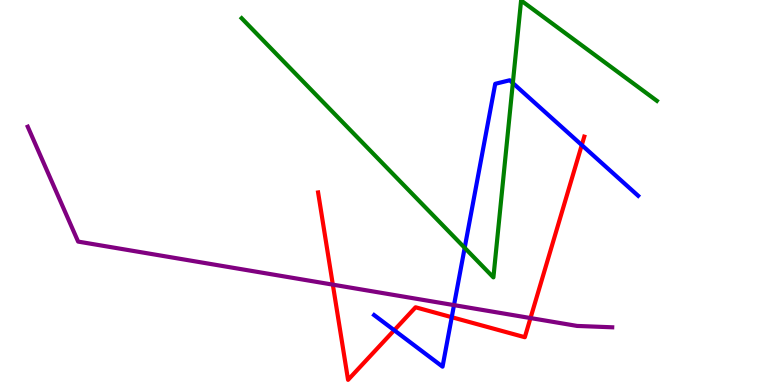[{'lines': ['blue', 'red'], 'intersections': [{'x': 5.09, 'y': 1.42}, {'x': 5.83, 'y': 1.76}, {'x': 7.51, 'y': 6.23}]}, {'lines': ['green', 'red'], 'intersections': []}, {'lines': ['purple', 'red'], 'intersections': [{'x': 4.29, 'y': 2.61}, {'x': 6.85, 'y': 1.74}]}, {'lines': ['blue', 'green'], 'intersections': [{'x': 6.0, 'y': 3.56}, {'x': 6.62, 'y': 7.84}]}, {'lines': ['blue', 'purple'], 'intersections': [{'x': 5.86, 'y': 2.07}]}, {'lines': ['green', 'purple'], 'intersections': []}]